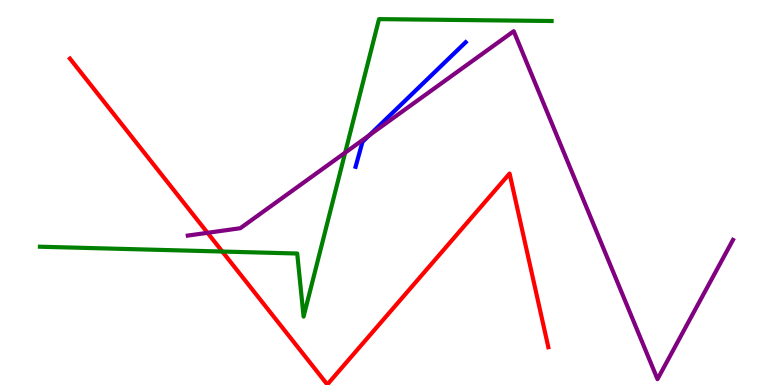[{'lines': ['blue', 'red'], 'intersections': []}, {'lines': ['green', 'red'], 'intersections': [{'x': 2.87, 'y': 3.47}]}, {'lines': ['purple', 'red'], 'intersections': [{'x': 2.68, 'y': 3.95}]}, {'lines': ['blue', 'green'], 'intersections': []}, {'lines': ['blue', 'purple'], 'intersections': [{'x': 4.77, 'y': 6.49}]}, {'lines': ['green', 'purple'], 'intersections': [{'x': 4.45, 'y': 6.03}]}]